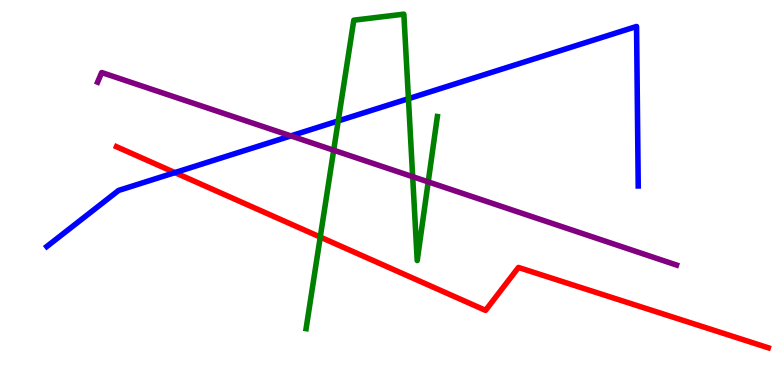[{'lines': ['blue', 'red'], 'intersections': [{'x': 2.26, 'y': 5.52}]}, {'lines': ['green', 'red'], 'intersections': [{'x': 4.13, 'y': 3.84}]}, {'lines': ['purple', 'red'], 'intersections': []}, {'lines': ['blue', 'green'], 'intersections': [{'x': 4.36, 'y': 6.86}, {'x': 5.27, 'y': 7.44}]}, {'lines': ['blue', 'purple'], 'intersections': [{'x': 3.75, 'y': 6.47}]}, {'lines': ['green', 'purple'], 'intersections': [{'x': 4.31, 'y': 6.1}, {'x': 5.32, 'y': 5.41}, {'x': 5.53, 'y': 5.28}]}]